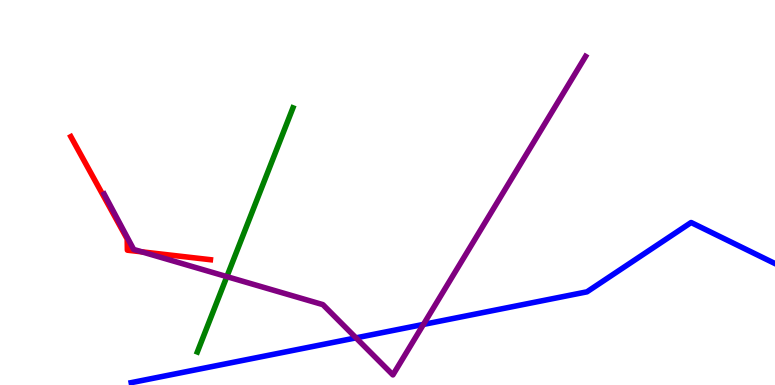[{'lines': ['blue', 'red'], 'intersections': []}, {'lines': ['green', 'red'], 'intersections': []}, {'lines': ['purple', 'red'], 'intersections': [{'x': 1.83, 'y': 3.46}]}, {'lines': ['blue', 'green'], 'intersections': []}, {'lines': ['blue', 'purple'], 'intersections': [{'x': 4.59, 'y': 1.22}, {'x': 5.46, 'y': 1.57}]}, {'lines': ['green', 'purple'], 'intersections': [{'x': 2.93, 'y': 2.81}]}]